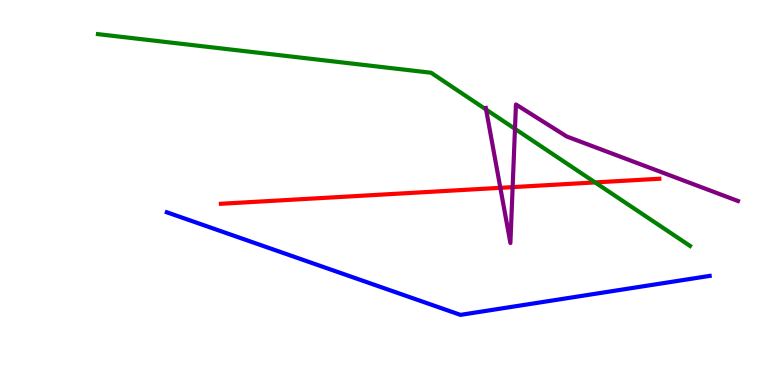[{'lines': ['blue', 'red'], 'intersections': []}, {'lines': ['green', 'red'], 'intersections': [{'x': 7.68, 'y': 5.26}]}, {'lines': ['purple', 'red'], 'intersections': [{'x': 6.46, 'y': 5.12}, {'x': 6.61, 'y': 5.14}]}, {'lines': ['blue', 'green'], 'intersections': []}, {'lines': ['blue', 'purple'], 'intersections': []}, {'lines': ['green', 'purple'], 'intersections': [{'x': 6.27, 'y': 7.15}, {'x': 6.64, 'y': 6.65}]}]